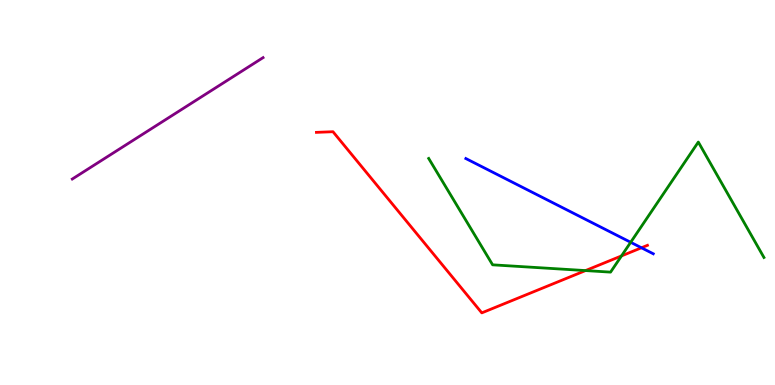[{'lines': ['blue', 'red'], 'intersections': [{'x': 8.28, 'y': 3.56}]}, {'lines': ['green', 'red'], 'intersections': [{'x': 7.56, 'y': 2.97}, {'x': 8.02, 'y': 3.35}]}, {'lines': ['purple', 'red'], 'intersections': []}, {'lines': ['blue', 'green'], 'intersections': [{'x': 8.14, 'y': 3.71}]}, {'lines': ['blue', 'purple'], 'intersections': []}, {'lines': ['green', 'purple'], 'intersections': []}]